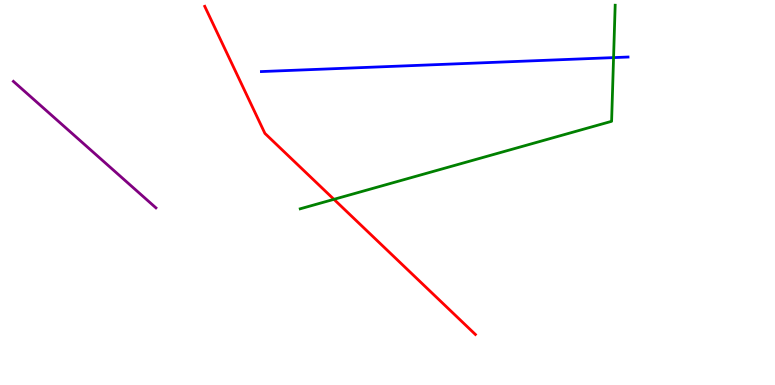[{'lines': ['blue', 'red'], 'intersections': []}, {'lines': ['green', 'red'], 'intersections': [{'x': 4.31, 'y': 4.82}]}, {'lines': ['purple', 'red'], 'intersections': []}, {'lines': ['blue', 'green'], 'intersections': [{'x': 7.92, 'y': 8.5}]}, {'lines': ['blue', 'purple'], 'intersections': []}, {'lines': ['green', 'purple'], 'intersections': []}]